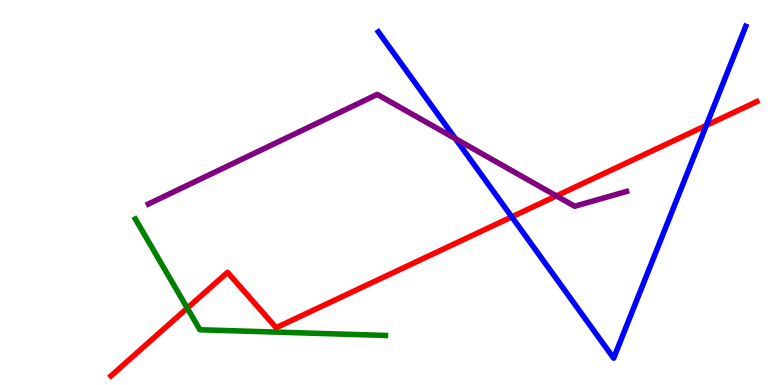[{'lines': ['blue', 'red'], 'intersections': [{'x': 6.6, 'y': 4.37}, {'x': 9.11, 'y': 6.74}]}, {'lines': ['green', 'red'], 'intersections': [{'x': 2.42, 'y': 2.0}]}, {'lines': ['purple', 'red'], 'intersections': [{'x': 7.18, 'y': 4.91}]}, {'lines': ['blue', 'green'], 'intersections': []}, {'lines': ['blue', 'purple'], 'intersections': [{'x': 5.88, 'y': 6.4}]}, {'lines': ['green', 'purple'], 'intersections': []}]